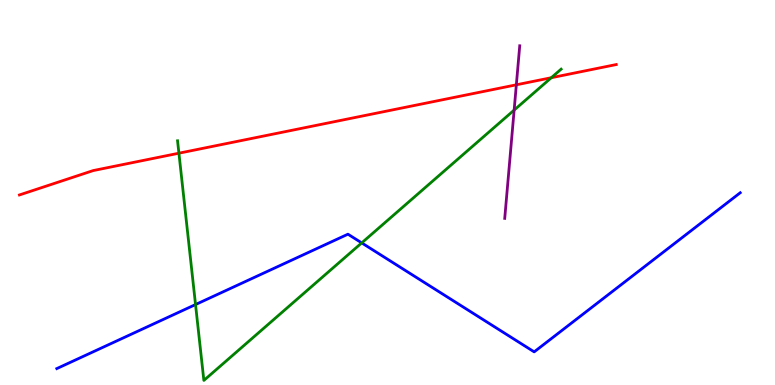[{'lines': ['blue', 'red'], 'intersections': []}, {'lines': ['green', 'red'], 'intersections': [{'x': 2.31, 'y': 6.02}, {'x': 7.11, 'y': 7.98}]}, {'lines': ['purple', 'red'], 'intersections': [{'x': 6.66, 'y': 7.8}]}, {'lines': ['blue', 'green'], 'intersections': [{'x': 2.52, 'y': 2.09}, {'x': 4.67, 'y': 3.69}]}, {'lines': ['blue', 'purple'], 'intersections': []}, {'lines': ['green', 'purple'], 'intersections': [{'x': 6.63, 'y': 7.14}]}]